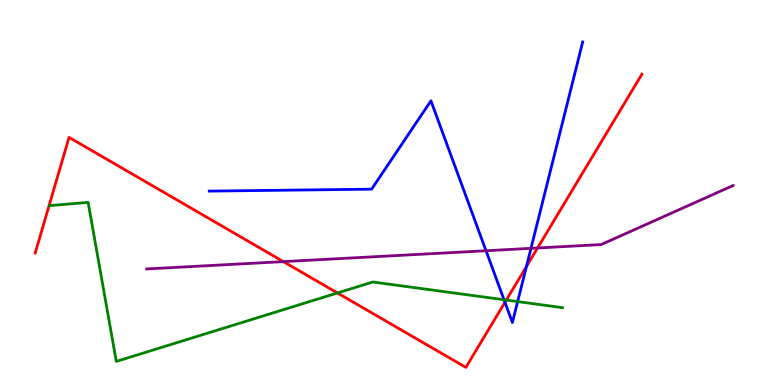[{'lines': ['blue', 'red'], 'intersections': [{'x': 6.52, 'y': 2.15}, {'x': 6.79, 'y': 3.08}]}, {'lines': ['green', 'red'], 'intersections': [{'x': 4.35, 'y': 2.39}, {'x': 6.53, 'y': 2.21}]}, {'lines': ['purple', 'red'], 'intersections': [{'x': 3.66, 'y': 3.2}, {'x': 6.94, 'y': 3.56}]}, {'lines': ['blue', 'green'], 'intersections': [{'x': 6.5, 'y': 2.21}, {'x': 6.68, 'y': 2.17}]}, {'lines': ['blue', 'purple'], 'intersections': [{'x': 6.27, 'y': 3.49}, {'x': 6.85, 'y': 3.55}]}, {'lines': ['green', 'purple'], 'intersections': []}]